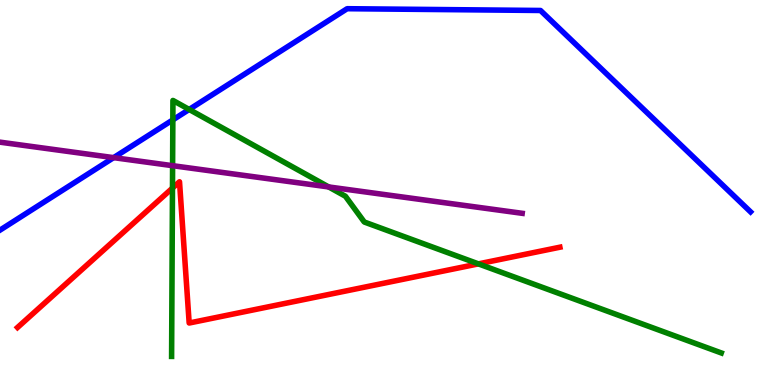[{'lines': ['blue', 'red'], 'intersections': []}, {'lines': ['green', 'red'], 'intersections': [{'x': 2.23, 'y': 5.12}, {'x': 6.17, 'y': 3.15}]}, {'lines': ['purple', 'red'], 'intersections': []}, {'lines': ['blue', 'green'], 'intersections': [{'x': 2.23, 'y': 6.89}, {'x': 2.44, 'y': 7.16}]}, {'lines': ['blue', 'purple'], 'intersections': [{'x': 1.47, 'y': 5.91}]}, {'lines': ['green', 'purple'], 'intersections': [{'x': 2.23, 'y': 5.7}, {'x': 4.24, 'y': 5.14}]}]